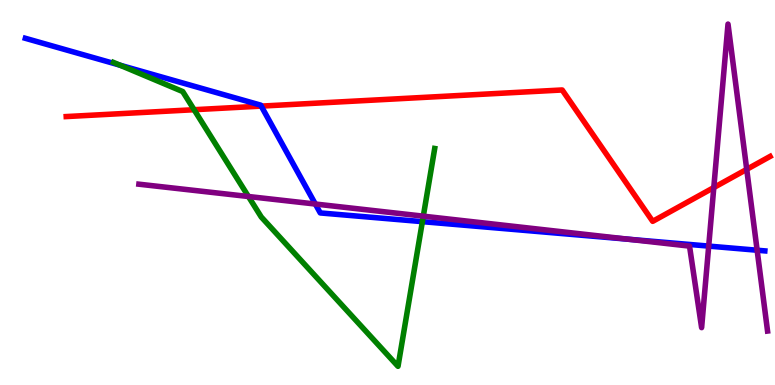[{'lines': ['blue', 'red'], 'intersections': [{'x': 3.37, 'y': 7.24}]}, {'lines': ['green', 'red'], 'intersections': [{'x': 2.5, 'y': 7.15}]}, {'lines': ['purple', 'red'], 'intersections': [{'x': 9.21, 'y': 5.13}, {'x': 9.64, 'y': 5.6}]}, {'lines': ['blue', 'green'], 'intersections': [{'x': 1.55, 'y': 8.31}, {'x': 5.45, 'y': 4.24}]}, {'lines': ['blue', 'purple'], 'intersections': [{'x': 4.07, 'y': 4.7}, {'x': 8.11, 'y': 3.79}, {'x': 9.14, 'y': 3.61}, {'x': 9.77, 'y': 3.5}]}, {'lines': ['green', 'purple'], 'intersections': [{'x': 3.21, 'y': 4.9}, {'x': 5.46, 'y': 4.39}]}]